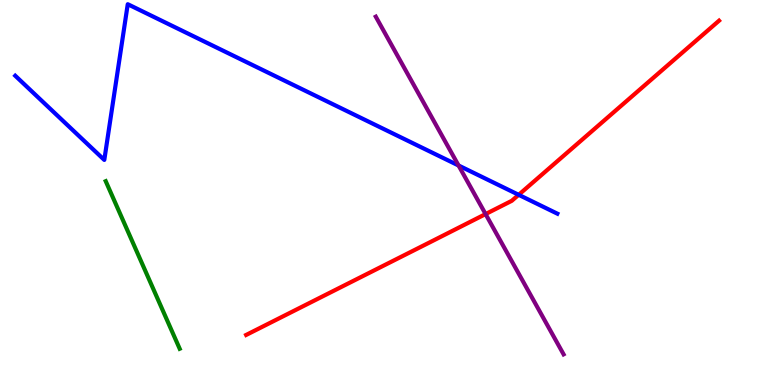[{'lines': ['blue', 'red'], 'intersections': [{'x': 6.69, 'y': 4.94}]}, {'lines': ['green', 'red'], 'intersections': []}, {'lines': ['purple', 'red'], 'intersections': [{'x': 6.27, 'y': 4.44}]}, {'lines': ['blue', 'green'], 'intersections': []}, {'lines': ['blue', 'purple'], 'intersections': [{'x': 5.92, 'y': 5.7}]}, {'lines': ['green', 'purple'], 'intersections': []}]